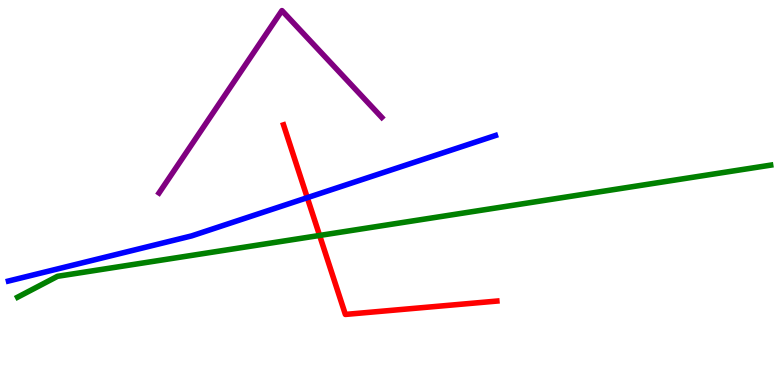[{'lines': ['blue', 'red'], 'intersections': [{'x': 3.96, 'y': 4.87}]}, {'lines': ['green', 'red'], 'intersections': [{'x': 4.12, 'y': 3.88}]}, {'lines': ['purple', 'red'], 'intersections': []}, {'lines': ['blue', 'green'], 'intersections': []}, {'lines': ['blue', 'purple'], 'intersections': []}, {'lines': ['green', 'purple'], 'intersections': []}]